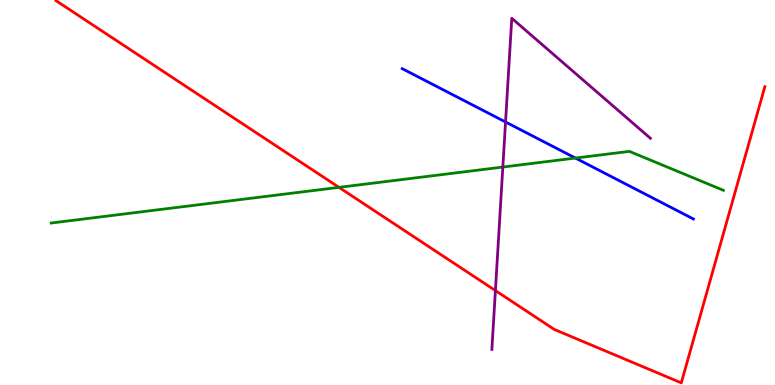[{'lines': ['blue', 'red'], 'intersections': []}, {'lines': ['green', 'red'], 'intersections': [{'x': 4.37, 'y': 5.13}]}, {'lines': ['purple', 'red'], 'intersections': [{'x': 6.39, 'y': 2.45}]}, {'lines': ['blue', 'green'], 'intersections': [{'x': 7.42, 'y': 5.89}]}, {'lines': ['blue', 'purple'], 'intersections': [{'x': 6.52, 'y': 6.83}]}, {'lines': ['green', 'purple'], 'intersections': [{'x': 6.49, 'y': 5.66}]}]